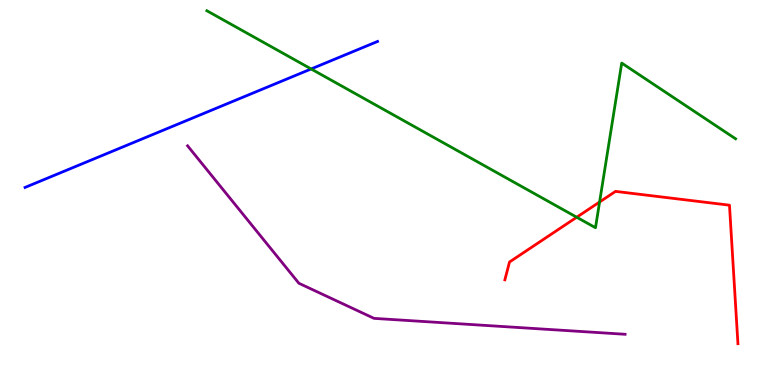[{'lines': ['blue', 'red'], 'intersections': []}, {'lines': ['green', 'red'], 'intersections': [{'x': 7.44, 'y': 4.36}, {'x': 7.74, 'y': 4.75}]}, {'lines': ['purple', 'red'], 'intersections': []}, {'lines': ['blue', 'green'], 'intersections': [{'x': 4.01, 'y': 8.21}]}, {'lines': ['blue', 'purple'], 'intersections': []}, {'lines': ['green', 'purple'], 'intersections': []}]